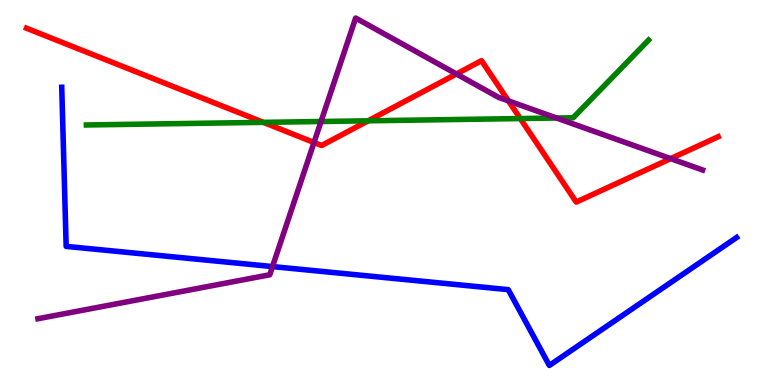[{'lines': ['blue', 'red'], 'intersections': []}, {'lines': ['green', 'red'], 'intersections': [{'x': 3.4, 'y': 6.82}, {'x': 4.75, 'y': 6.86}, {'x': 6.71, 'y': 6.92}]}, {'lines': ['purple', 'red'], 'intersections': [{'x': 4.05, 'y': 6.3}, {'x': 5.89, 'y': 8.08}, {'x': 6.56, 'y': 7.38}, {'x': 8.65, 'y': 5.88}]}, {'lines': ['blue', 'green'], 'intersections': []}, {'lines': ['blue', 'purple'], 'intersections': [{'x': 3.52, 'y': 3.08}]}, {'lines': ['green', 'purple'], 'intersections': [{'x': 4.14, 'y': 6.84}, {'x': 7.18, 'y': 6.93}]}]